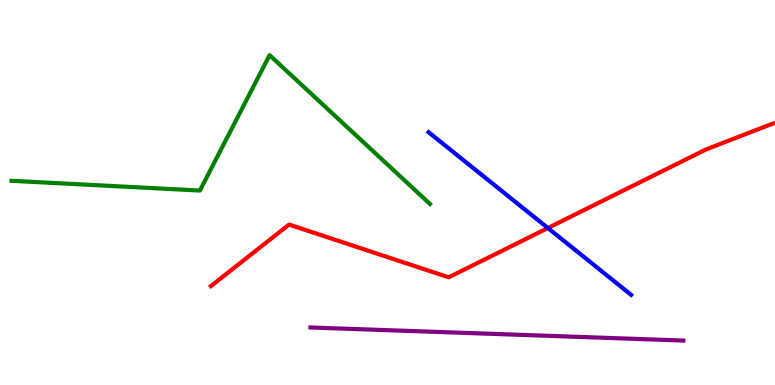[{'lines': ['blue', 'red'], 'intersections': [{'x': 7.07, 'y': 4.08}]}, {'lines': ['green', 'red'], 'intersections': []}, {'lines': ['purple', 'red'], 'intersections': []}, {'lines': ['blue', 'green'], 'intersections': []}, {'lines': ['blue', 'purple'], 'intersections': []}, {'lines': ['green', 'purple'], 'intersections': []}]